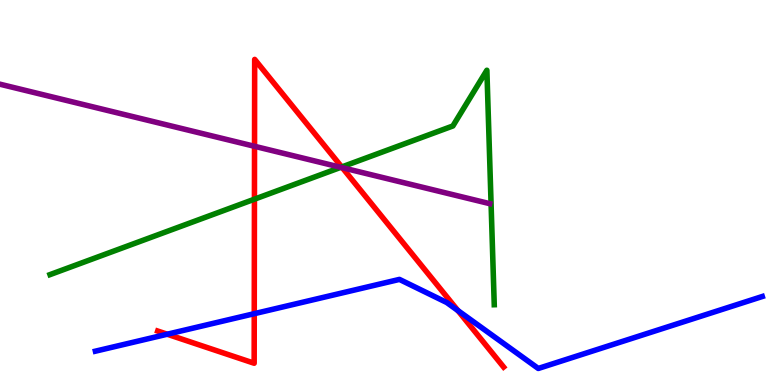[{'lines': ['blue', 'red'], 'intersections': [{'x': 2.16, 'y': 1.32}, {'x': 3.28, 'y': 1.85}, {'x': 5.91, 'y': 1.93}]}, {'lines': ['green', 'red'], 'intersections': [{'x': 3.28, 'y': 4.83}, {'x': 4.41, 'y': 5.66}]}, {'lines': ['purple', 'red'], 'intersections': [{'x': 3.28, 'y': 6.2}, {'x': 4.42, 'y': 5.64}]}, {'lines': ['blue', 'green'], 'intersections': []}, {'lines': ['blue', 'purple'], 'intersections': []}, {'lines': ['green', 'purple'], 'intersections': [{'x': 4.4, 'y': 5.65}]}]